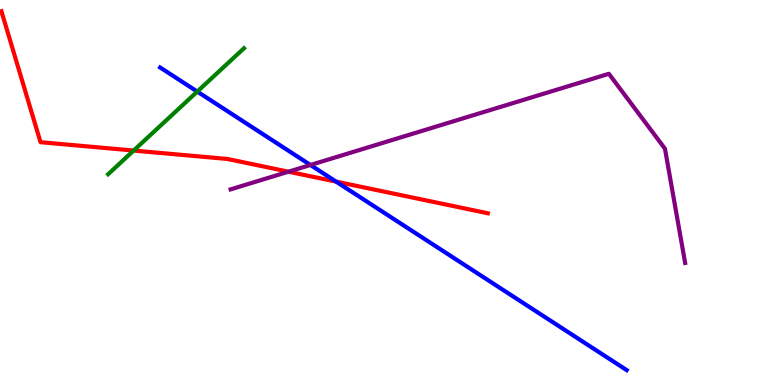[{'lines': ['blue', 'red'], 'intersections': [{'x': 4.34, 'y': 5.28}]}, {'lines': ['green', 'red'], 'intersections': [{'x': 1.72, 'y': 6.09}]}, {'lines': ['purple', 'red'], 'intersections': [{'x': 3.72, 'y': 5.54}]}, {'lines': ['blue', 'green'], 'intersections': [{'x': 2.55, 'y': 7.62}]}, {'lines': ['blue', 'purple'], 'intersections': [{'x': 4.01, 'y': 5.71}]}, {'lines': ['green', 'purple'], 'intersections': []}]